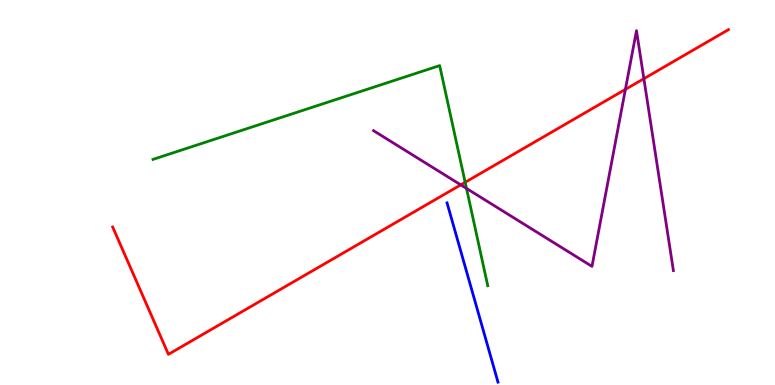[{'lines': ['blue', 'red'], 'intersections': []}, {'lines': ['green', 'red'], 'intersections': [{'x': 6.0, 'y': 5.26}]}, {'lines': ['purple', 'red'], 'intersections': [{'x': 5.95, 'y': 5.2}, {'x': 8.07, 'y': 7.68}, {'x': 8.31, 'y': 7.96}]}, {'lines': ['blue', 'green'], 'intersections': []}, {'lines': ['blue', 'purple'], 'intersections': []}, {'lines': ['green', 'purple'], 'intersections': [{'x': 6.02, 'y': 5.11}]}]